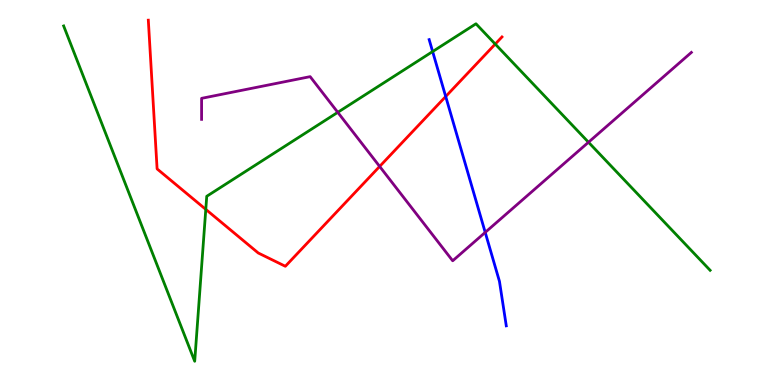[{'lines': ['blue', 'red'], 'intersections': [{'x': 5.75, 'y': 7.49}]}, {'lines': ['green', 'red'], 'intersections': [{'x': 2.66, 'y': 4.56}, {'x': 6.39, 'y': 8.86}]}, {'lines': ['purple', 'red'], 'intersections': [{'x': 4.9, 'y': 5.68}]}, {'lines': ['blue', 'green'], 'intersections': [{'x': 5.58, 'y': 8.66}]}, {'lines': ['blue', 'purple'], 'intersections': [{'x': 6.26, 'y': 3.96}]}, {'lines': ['green', 'purple'], 'intersections': [{'x': 4.36, 'y': 7.08}, {'x': 7.59, 'y': 6.31}]}]